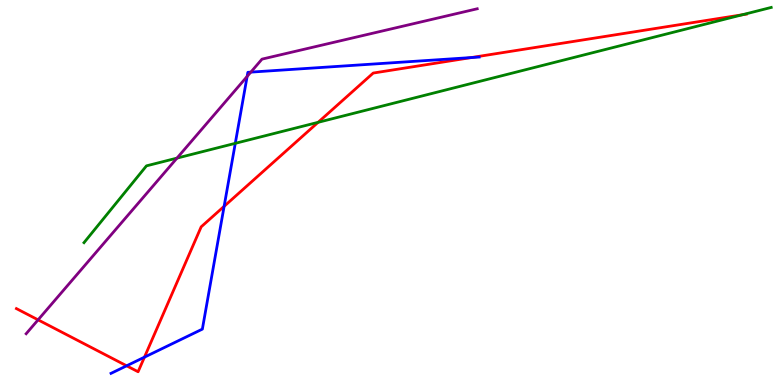[{'lines': ['blue', 'red'], 'intersections': [{'x': 1.63, 'y': 0.499}, {'x': 1.86, 'y': 0.723}, {'x': 2.89, 'y': 4.64}, {'x': 6.08, 'y': 8.51}]}, {'lines': ['green', 'red'], 'intersections': [{'x': 4.1, 'y': 6.82}, {'x': 9.58, 'y': 9.62}]}, {'lines': ['purple', 'red'], 'intersections': [{'x': 0.491, 'y': 1.69}]}, {'lines': ['blue', 'green'], 'intersections': [{'x': 3.04, 'y': 6.28}]}, {'lines': ['blue', 'purple'], 'intersections': [{'x': 3.19, 'y': 8.01}, {'x': 3.24, 'y': 8.13}]}, {'lines': ['green', 'purple'], 'intersections': [{'x': 2.28, 'y': 5.89}]}]